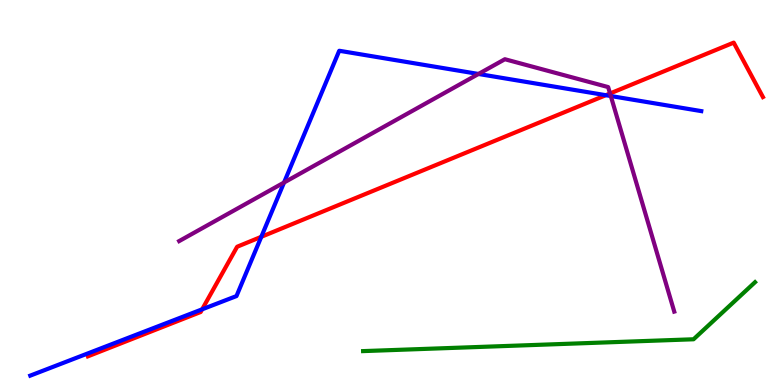[{'lines': ['blue', 'red'], 'intersections': [{'x': 2.61, 'y': 1.97}, {'x': 3.37, 'y': 3.85}, {'x': 7.82, 'y': 7.53}]}, {'lines': ['green', 'red'], 'intersections': []}, {'lines': ['purple', 'red'], 'intersections': [{'x': 7.87, 'y': 7.57}]}, {'lines': ['blue', 'green'], 'intersections': []}, {'lines': ['blue', 'purple'], 'intersections': [{'x': 3.67, 'y': 5.26}, {'x': 6.17, 'y': 8.08}, {'x': 7.88, 'y': 7.51}]}, {'lines': ['green', 'purple'], 'intersections': []}]